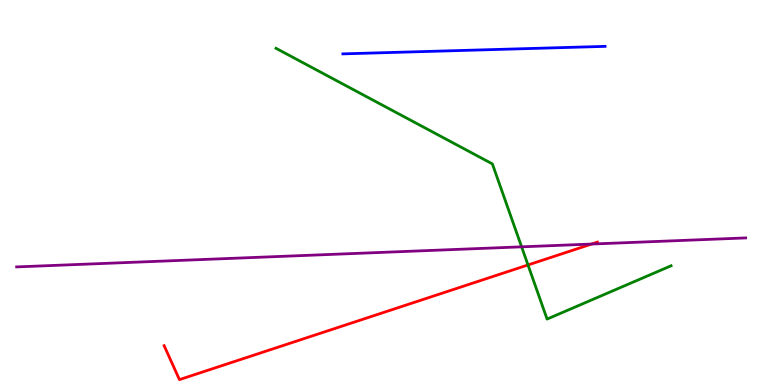[{'lines': ['blue', 'red'], 'intersections': []}, {'lines': ['green', 'red'], 'intersections': [{'x': 6.81, 'y': 3.12}]}, {'lines': ['purple', 'red'], 'intersections': [{'x': 7.63, 'y': 3.66}]}, {'lines': ['blue', 'green'], 'intersections': []}, {'lines': ['blue', 'purple'], 'intersections': []}, {'lines': ['green', 'purple'], 'intersections': [{'x': 6.73, 'y': 3.59}]}]